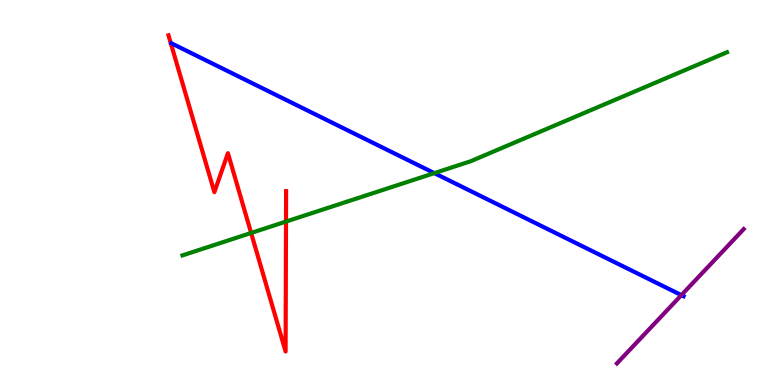[{'lines': ['blue', 'red'], 'intersections': []}, {'lines': ['green', 'red'], 'intersections': [{'x': 3.24, 'y': 3.95}, {'x': 3.69, 'y': 4.24}]}, {'lines': ['purple', 'red'], 'intersections': []}, {'lines': ['blue', 'green'], 'intersections': [{'x': 5.6, 'y': 5.5}]}, {'lines': ['blue', 'purple'], 'intersections': [{'x': 8.79, 'y': 2.33}]}, {'lines': ['green', 'purple'], 'intersections': []}]